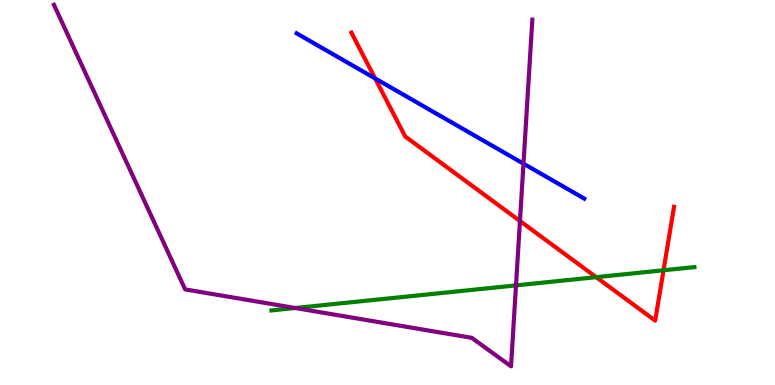[{'lines': ['blue', 'red'], 'intersections': [{'x': 4.84, 'y': 7.96}]}, {'lines': ['green', 'red'], 'intersections': [{'x': 7.69, 'y': 2.8}, {'x': 8.56, 'y': 2.98}]}, {'lines': ['purple', 'red'], 'intersections': [{'x': 6.71, 'y': 4.26}]}, {'lines': ['blue', 'green'], 'intersections': []}, {'lines': ['blue', 'purple'], 'intersections': [{'x': 6.75, 'y': 5.75}]}, {'lines': ['green', 'purple'], 'intersections': [{'x': 3.81, 'y': 2.0}, {'x': 6.66, 'y': 2.59}]}]